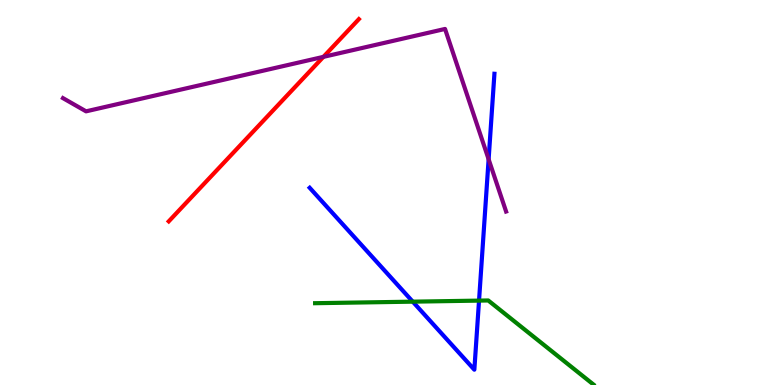[{'lines': ['blue', 'red'], 'intersections': []}, {'lines': ['green', 'red'], 'intersections': []}, {'lines': ['purple', 'red'], 'intersections': [{'x': 4.17, 'y': 8.52}]}, {'lines': ['blue', 'green'], 'intersections': [{'x': 5.33, 'y': 2.16}, {'x': 6.18, 'y': 2.19}]}, {'lines': ['blue', 'purple'], 'intersections': [{'x': 6.3, 'y': 5.86}]}, {'lines': ['green', 'purple'], 'intersections': []}]